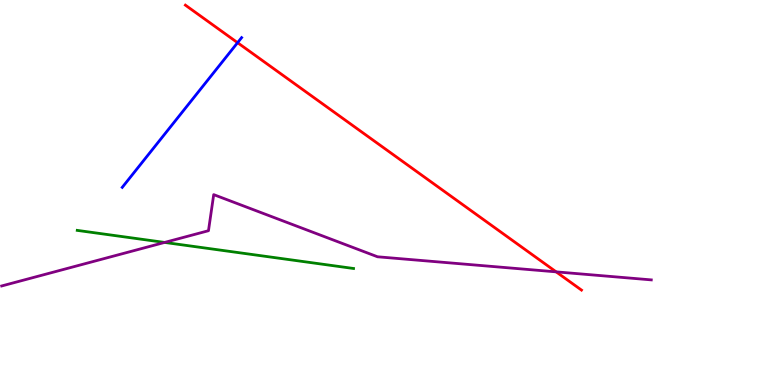[{'lines': ['blue', 'red'], 'intersections': [{'x': 3.07, 'y': 8.89}]}, {'lines': ['green', 'red'], 'intersections': []}, {'lines': ['purple', 'red'], 'intersections': [{'x': 7.18, 'y': 2.94}]}, {'lines': ['blue', 'green'], 'intersections': []}, {'lines': ['blue', 'purple'], 'intersections': []}, {'lines': ['green', 'purple'], 'intersections': [{'x': 2.12, 'y': 3.7}]}]